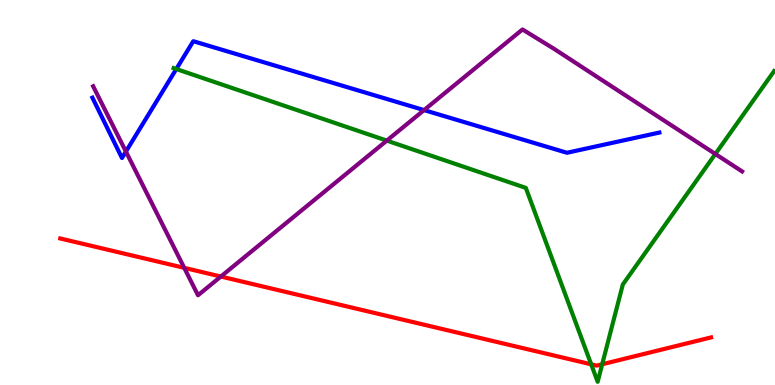[{'lines': ['blue', 'red'], 'intersections': []}, {'lines': ['green', 'red'], 'intersections': [{'x': 7.63, 'y': 0.537}, {'x': 7.77, 'y': 0.539}]}, {'lines': ['purple', 'red'], 'intersections': [{'x': 2.38, 'y': 3.04}, {'x': 2.85, 'y': 2.82}]}, {'lines': ['blue', 'green'], 'intersections': [{'x': 2.27, 'y': 8.21}]}, {'lines': ['blue', 'purple'], 'intersections': [{'x': 1.62, 'y': 6.06}, {'x': 5.47, 'y': 7.14}]}, {'lines': ['green', 'purple'], 'intersections': [{'x': 4.99, 'y': 6.35}, {'x': 9.23, 'y': 6.0}]}]